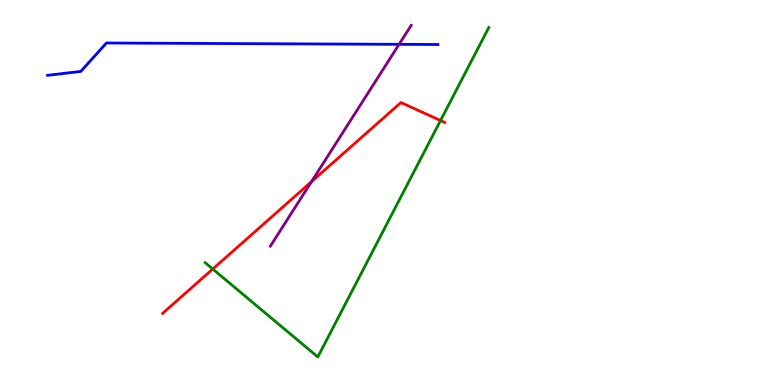[{'lines': ['blue', 'red'], 'intersections': []}, {'lines': ['green', 'red'], 'intersections': [{'x': 2.75, 'y': 3.01}, {'x': 5.68, 'y': 6.87}]}, {'lines': ['purple', 'red'], 'intersections': [{'x': 4.02, 'y': 5.28}]}, {'lines': ['blue', 'green'], 'intersections': []}, {'lines': ['blue', 'purple'], 'intersections': [{'x': 5.15, 'y': 8.85}]}, {'lines': ['green', 'purple'], 'intersections': []}]